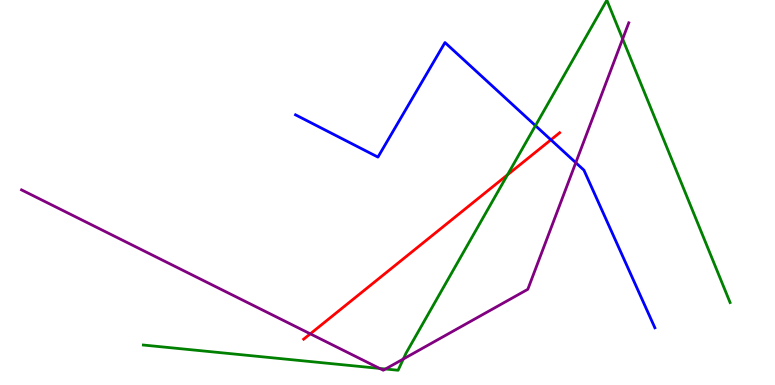[{'lines': ['blue', 'red'], 'intersections': [{'x': 7.11, 'y': 6.37}]}, {'lines': ['green', 'red'], 'intersections': [{'x': 6.55, 'y': 5.46}]}, {'lines': ['purple', 'red'], 'intersections': [{'x': 4.0, 'y': 1.33}]}, {'lines': ['blue', 'green'], 'intersections': [{'x': 6.91, 'y': 6.74}]}, {'lines': ['blue', 'purple'], 'intersections': [{'x': 7.43, 'y': 5.77}]}, {'lines': ['green', 'purple'], 'intersections': [{'x': 4.9, 'y': 0.431}, {'x': 4.97, 'y': 0.416}, {'x': 5.2, 'y': 0.675}, {'x': 8.03, 'y': 8.99}]}]